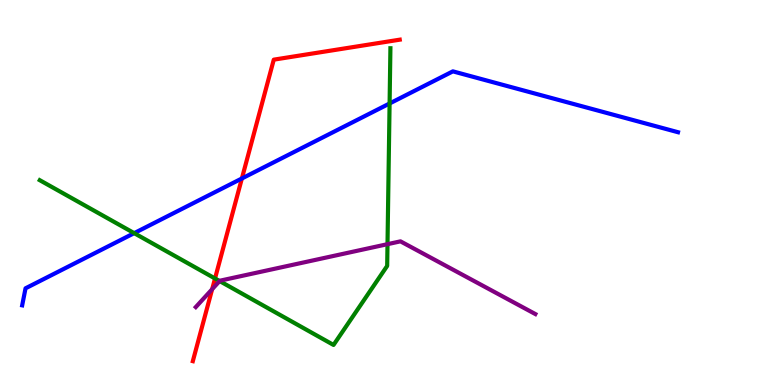[{'lines': ['blue', 'red'], 'intersections': [{'x': 3.12, 'y': 5.36}]}, {'lines': ['green', 'red'], 'intersections': [{'x': 2.77, 'y': 2.77}]}, {'lines': ['purple', 'red'], 'intersections': [{'x': 2.74, 'y': 2.49}]}, {'lines': ['blue', 'green'], 'intersections': [{'x': 1.73, 'y': 3.94}, {'x': 5.03, 'y': 7.31}]}, {'lines': ['blue', 'purple'], 'intersections': []}, {'lines': ['green', 'purple'], 'intersections': [{'x': 2.83, 'y': 2.7}, {'x': 5.0, 'y': 3.66}]}]